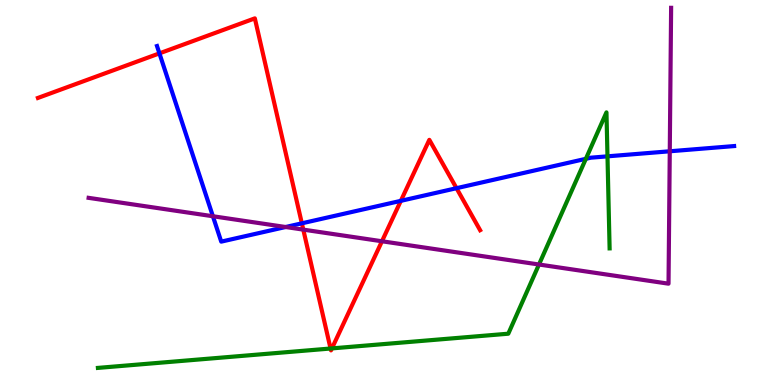[{'lines': ['blue', 'red'], 'intersections': [{'x': 2.06, 'y': 8.61}, {'x': 3.89, 'y': 4.2}, {'x': 5.17, 'y': 4.78}, {'x': 5.89, 'y': 5.11}]}, {'lines': ['green', 'red'], 'intersections': [{'x': 4.27, 'y': 0.948}, {'x': 4.28, 'y': 0.951}]}, {'lines': ['purple', 'red'], 'intersections': [{'x': 3.91, 'y': 4.04}, {'x': 4.93, 'y': 3.73}]}, {'lines': ['blue', 'green'], 'intersections': [{'x': 7.56, 'y': 5.87}, {'x': 7.84, 'y': 5.94}]}, {'lines': ['blue', 'purple'], 'intersections': [{'x': 2.75, 'y': 4.38}, {'x': 3.69, 'y': 4.1}, {'x': 8.64, 'y': 6.07}]}, {'lines': ['green', 'purple'], 'intersections': [{'x': 6.95, 'y': 3.13}]}]